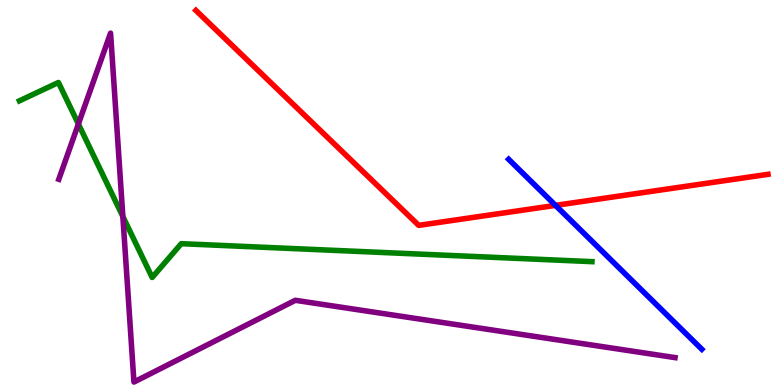[{'lines': ['blue', 'red'], 'intersections': [{'x': 7.17, 'y': 4.67}]}, {'lines': ['green', 'red'], 'intersections': []}, {'lines': ['purple', 'red'], 'intersections': []}, {'lines': ['blue', 'green'], 'intersections': []}, {'lines': ['blue', 'purple'], 'intersections': []}, {'lines': ['green', 'purple'], 'intersections': [{'x': 1.01, 'y': 6.78}, {'x': 1.59, 'y': 4.38}]}]